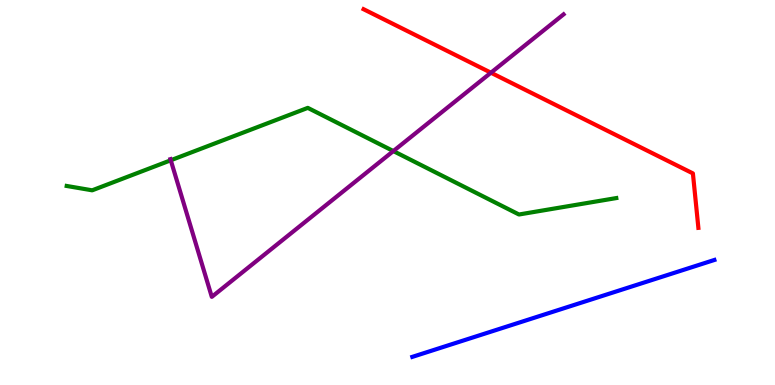[{'lines': ['blue', 'red'], 'intersections': []}, {'lines': ['green', 'red'], 'intersections': []}, {'lines': ['purple', 'red'], 'intersections': [{'x': 6.33, 'y': 8.11}]}, {'lines': ['blue', 'green'], 'intersections': []}, {'lines': ['blue', 'purple'], 'intersections': []}, {'lines': ['green', 'purple'], 'intersections': [{'x': 2.2, 'y': 5.84}, {'x': 5.08, 'y': 6.08}]}]